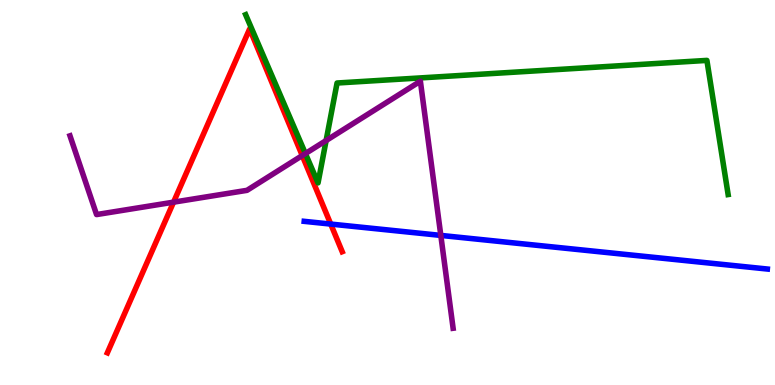[{'lines': ['blue', 'red'], 'intersections': [{'x': 4.27, 'y': 4.18}]}, {'lines': ['green', 'red'], 'intersections': []}, {'lines': ['purple', 'red'], 'intersections': [{'x': 2.24, 'y': 4.75}, {'x': 3.9, 'y': 5.96}]}, {'lines': ['blue', 'green'], 'intersections': []}, {'lines': ['blue', 'purple'], 'intersections': [{'x': 5.69, 'y': 3.89}]}, {'lines': ['green', 'purple'], 'intersections': [{'x': 3.94, 'y': 6.01}, {'x': 4.21, 'y': 6.35}]}]